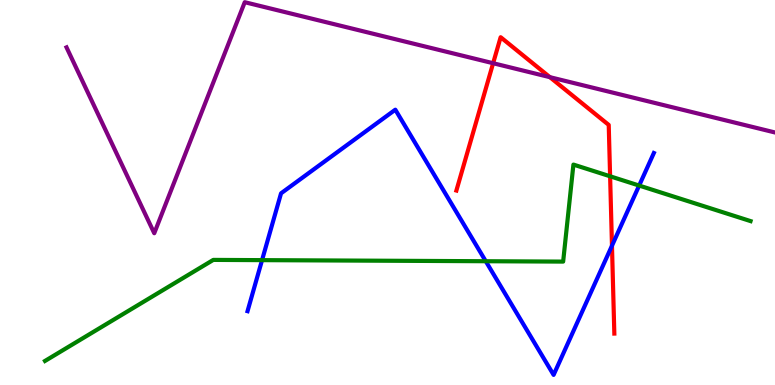[{'lines': ['blue', 'red'], 'intersections': [{'x': 7.9, 'y': 3.62}]}, {'lines': ['green', 'red'], 'intersections': [{'x': 7.87, 'y': 5.42}]}, {'lines': ['purple', 'red'], 'intersections': [{'x': 6.36, 'y': 8.36}, {'x': 7.1, 'y': 8.0}]}, {'lines': ['blue', 'green'], 'intersections': [{'x': 3.38, 'y': 3.24}, {'x': 6.27, 'y': 3.21}, {'x': 8.25, 'y': 5.18}]}, {'lines': ['blue', 'purple'], 'intersections': []}, {'lines': ['green', 'purple'], 'intersections': []}]